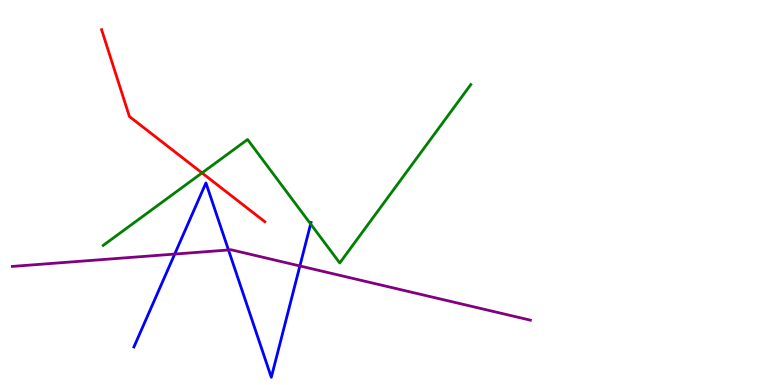[{'lines': ['blue', 'red'], 'intersections': []}, {'lines': ['green', 'red'], 'intersections': [{'x': 2.61, 'y': 5.51}]}, {'lines': ['purple', 'red'], 'intersections': []}, {'lines': ['blue', 'green'], 'intersections': [{'x': 4.01, 'y': 4.18}]}, {'lines': ['blue', 'purple'], 'intersections': [{'x': 2.25, 'y': 3.4}, {'x': 2.95, 'y': 3.51}, {'x': 3.87, 'y': 3.09}]}, {'lines': ['green', 'purple'], 'intersections': []}]